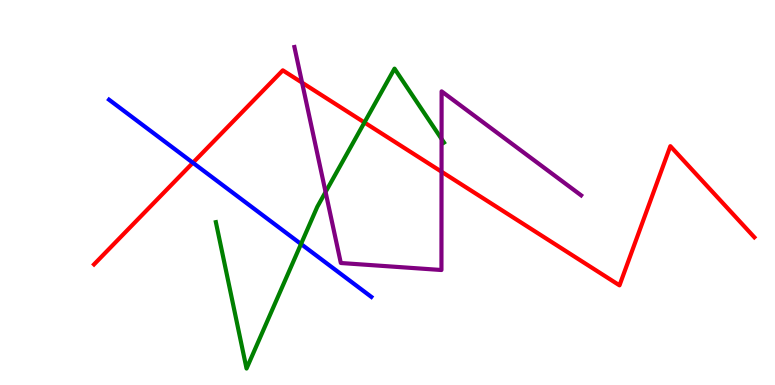[{'lines': ['blue', 'red'], 'intersections': [{'x': 2.49, 'y': 5.77}]}, {'lines': ['green', 'red'], 'intersections': [{'x': 4.7, 'y': 6.82}]}, {'lines': ['purple', 'red'], 'intersections': [{'x': 3.9, 'y': 7.85}, {'x': 5.7, 'y': 5.54}]}, {'lines': ['blue', 'green'], 'intersections': [{'x': 3.88, 'y': 3.66}]}, {'lines': ['blue', 'purple'], 'intersections': []}, {'lines': ['green', 'purple'], 'intersections': [{'x': 4.2, 'y': 5.01}, {'x': 5.7, 'y': 6.39}]}]